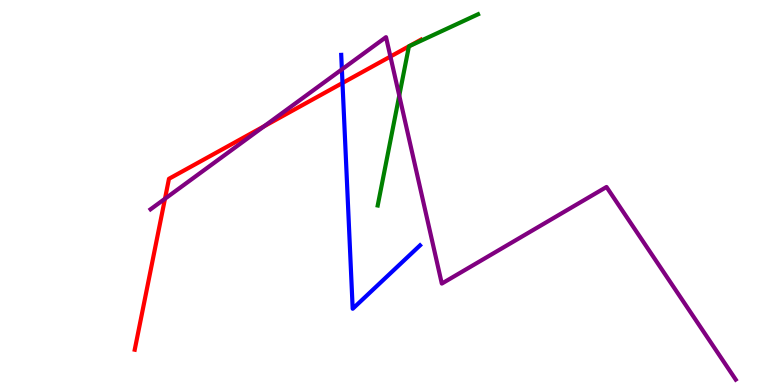[{'lines': ['blue', 'red'], 'intersections': [{'x': 4.42, 'y': 7.84}]}, {'lines': ['green', 'red'], 'intersections': [{'x': 5.28, 'y': 8.8}, {'x': 5.28, 'y': 8.8}]}, {'lines': ['purple', 'red'], 'intersections': [{'x': 2.13, 'y': 4.84}, {'x': 3.41, 'y': 6.72}, {'x': 5.04, 'y': 8.53}]}, {'lines': ['blue', 'green'], 'intersections': []}, {'lines': ['blue', 'purple'], 'intersections': [{'x': 4.41, 'y': 8.2}]}, {'lines': ['green', 'purple'], 'intersections': [{'x': 5.15, 'y': 7.52}]}]